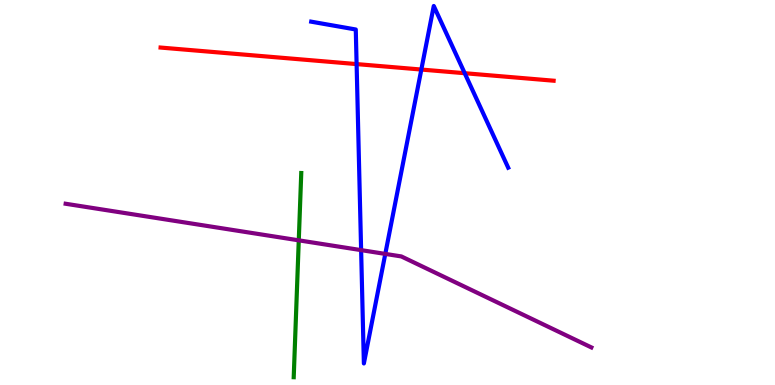[{'lines': ['blue', 'red'], 'intersections': [{'x': 4.6, 'y': 8.34}, {'x': 5.44, 'y': 8.19}, {'x': 6.0, 'y': 8.1}]}, {'lines': ['green', 'red'], 'intersections': []}, {'lines': ['purple', 'red'], 'intersections': []}, {'lines': ['blue', 'green'], 'intersections': []}, {'lines': ['blue', 'purple'], 'intersections': [{'x': 4.66, 'y': 3.5}, {'x': 4.97, 'y': 3.4}]}, {'lines': ['green', 'purple'], 'intersections': [{'x': 3.86, 'y': 3.76}]}]